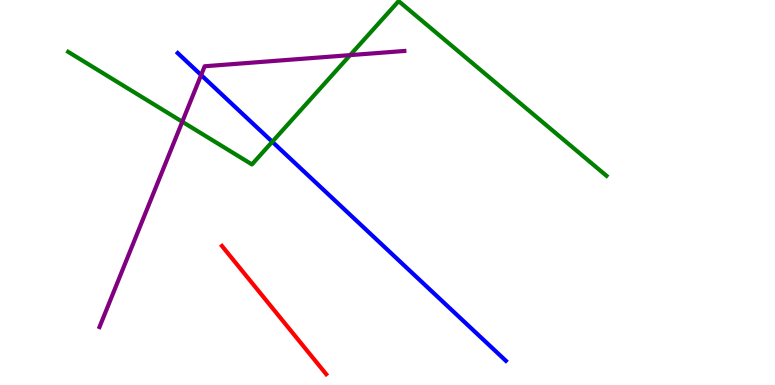[{'lines': ['blue', 'red'], 'intersections': []}, {'lines': ['green', 'red'], 'intersections': []}, {'lines': ['purple', 'red'], 'intersections': []}, {'lines': ['blue', 'green'], 'intersections': [{'x': 3.51, 'y': 6.32}]}, {'lines': ['blue', 'purple'], 'intersections': [{'x': 2.6, 'y': 8.05}]}, {'lines': ['green', 'purple'], 'intersections': [{'x': 2.35, 'y': 6.84}, {'x': 4.52, 'y': 8.57}]}]